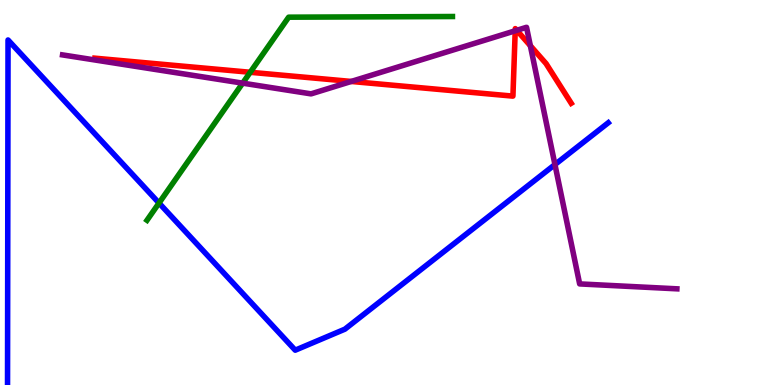[{'lines': ['blue', 'red'], 'intersections': []}, {'lines': ['green', 'red'], 'intersections': [{'x': 3.23, 'y': 8.12}]}, {'lines': ['purple', 'red'], 'intersections': [{'x': 4.53, 'y': 7.88}, {'x': 6.65, 'y': 9.2}, {'x': 6.67, 'y': 9.21}, {'x': 6.84, 'y': 8.81}]}, {'lines': ['blue', 'green'], 'intersections': [{'x': 2.05, 'y': 4.73}]}, {'lines': ['blue', 'purple'], 'intersections': [{'x': 7.16, 'y': 5.73}]}, {'lines': ['green', 'purple'], 'intersections': [{'x': 3.13, 'y': 7.84}]}]